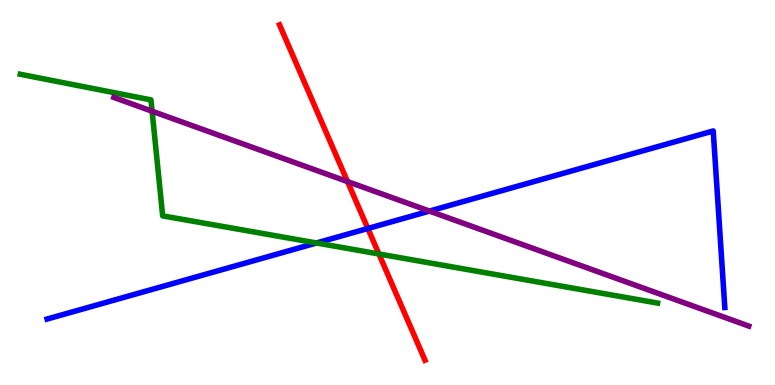[{'lines': ['blue', 'red'], 'intersections': [{'x': 4.75, 'y': 4.07}]}, {'lines': ['green', 'red'], 'intersections': [{'x': 4.89, 'y': 3.4}]}, {'lines': ['purple', 'red'], 'intersections': [{'x': 4.48, 'y': 5.28}]}, {'lines': ['blue', 'green'], 'intersections': [{'x': 4.08, 'y': 3.69}]}, {'lines': ['blue', 'purple'], 'intersections': [{'x': 5.54, 'y': 4.52}]}, {'lines': ['green', 'purple'], 'intersections': [{'x': 1.96, 'y': 7.11}]}]